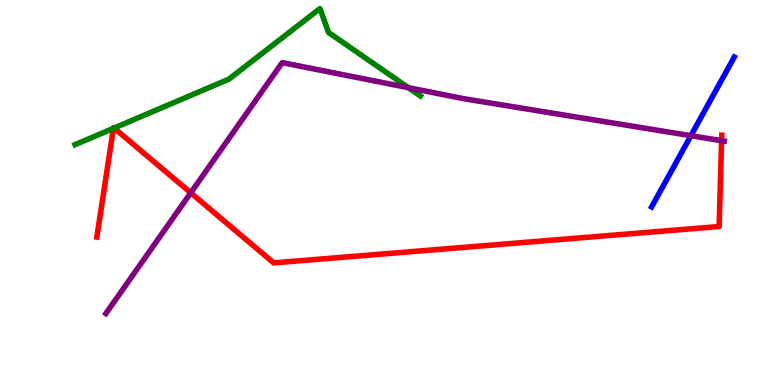[{'lines': ['blue', 'red'], 'intersections': []}, {'lines': ['green', 'red'], 'intersections': [{'x': 1.46, 'y': 6.67}, {'x': 1.47, 'y': 6.67}]}, {'lines': ['purple', 'red'], 'intersections': [{'x': 2.46, 'y': 4.99}, {'x': 9.31, 'y': 6.35}]}, {'lines': ['blue', 'green'], 'intersections': []}, {'lines': ['blue', 'purple'], 'intersections': [{'x': 8.92, 'y': 6.48}]}, {'lines': ['green', 'purple'], 'intersections': [{'x': 5.27, 'y': 7.72}]}]